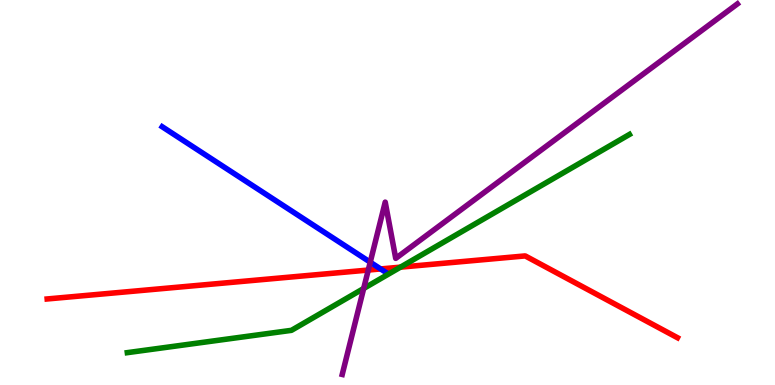[{'lines': ['blue', 'red'], 'intersections': [{'x': 4.91, 'y': 3.01}]}, {'lines': ['green', 'red'], 'intersections': [{'x': 5.17, 'y': 3.06}]}, {'lines': ['purple', 'red'], 'intersections': [{'x': 4.75, 'y': 2.99}]}, {'lines': ['blue', 'green'], 'intersections': []}, {'lines': ['blue', 'purple'], 'intersections': [{'x': 4.78, 'y': 3.19}]}, {'lines': ['green', 'purple'], 'intersections': [{'x': 4.69, 'y': 2.51}]}]